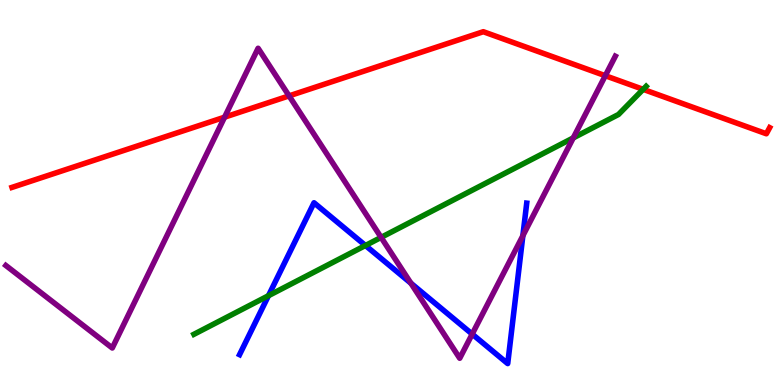[{'lines': ['blue', 'red'], 'intersections': []}, {'lines': ['green', 'red'], 'intersections': [{'x': 8.3, 'y': 7.68}]}, {'lines': ['purple', 'red'], 'intersections': [{'x': 2.9, 'y': 6.96}, {'x': 3.73, 'y': 7.51}, {'x': 7.81, 'y': 8.03}]}, {'lines': ['blue', 'green'], 'intersections': [{'x': 3.46, 'y': 2.32}, {'x': 4.72, 'y': 3.62}]}, {'lines': ['blue', 'purple'], 'intersections': [{'x': 5.3, 'y': 2.64}, {'x': 6.09, 'y': 1.32}, {'x': 6.75, 'y': 3.88}]}, {'lines': ['green', 'purple'], 'intersections': [{'x': 4.92, 'y': 3.83}, {'x': 7.4, 'y': 6.42}]}]